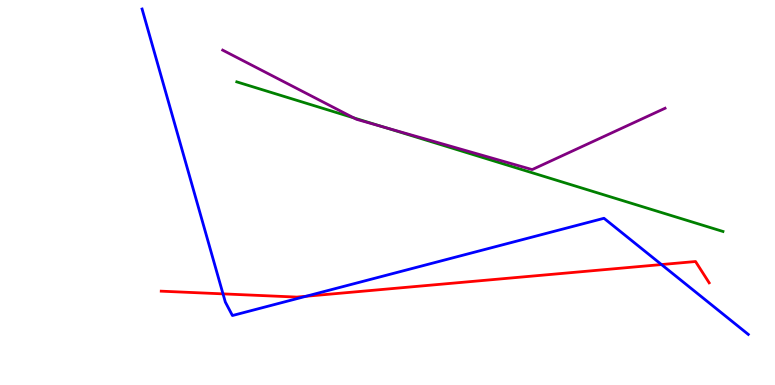[{'lines': ['blue', 'red'], 'intersections': [{'x': 2.88, 'y': 2.37}, {'x': 3.95, 'y': 2.3}, {'x': 8.54, 'y': 3.13}]}, {'lines': ['green', 'red'], 'intersections': []}, {'lines': ['purple', 'red'], 'intersections': []}, {'lines': ['blue', 'green'], 'intersections': []}, {'lines': ['blue', 'purple'], 'intersections': []}, {'lines': ['green', 'purple'], 'intersections': [{'x': 4.56, 'y': 6.94}, {'x': 4.96, 'y': 6.69}]}]